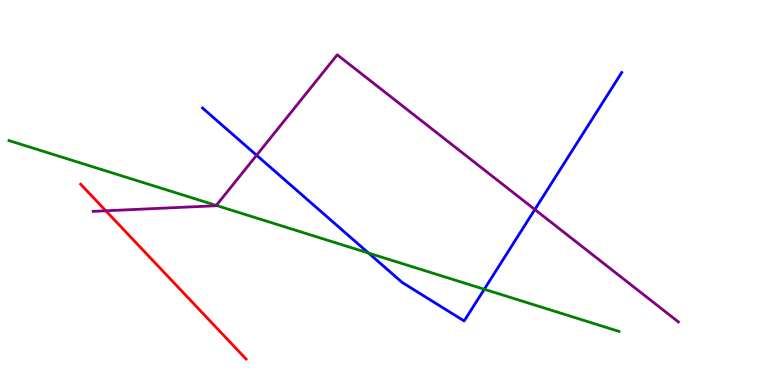[{'lines': ['blue', 'red'], 'intersections': []}, {'lines': ['green', 'red'], 'intersections': []}, {'lines': ['purple', 'red'], 'intersections': [{'x': 1.37, 'y': 4.52}]}, {'lines': ['blue', 'green'], 'intersections': [{'x': 4.76, 'y': 3.43}, {'x': 6.25, 'y': 2.49}]}, {'lines': ['blue', 'purple'], 'intersections': [{'x': 3.31, 'y': 5.97}, {'x': 6.9, 'y': 4.56}]}, {'lines': ['green', 'purple'], 'intersections': [{'x': 2.79, 'y': 4.66}]}]